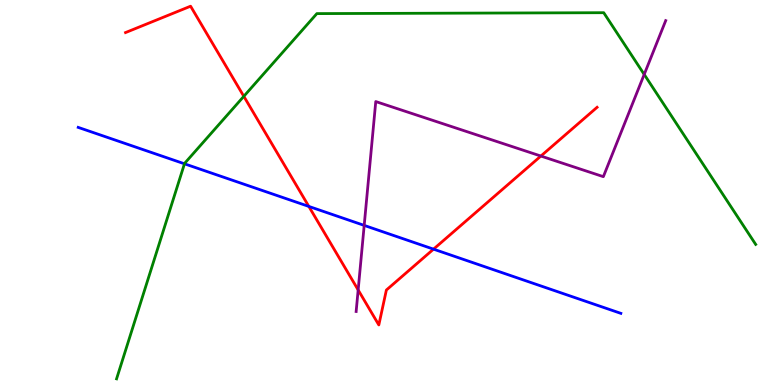[{'lines': ['blue', 'red'], 'intersections': [{'x': 3.98, 'y': 4.64}, {'x': 5.59, 'y': 3.53}]}, {'lines': ['green', 'red'], 'intersections': [{'x': 3.15, 'y': 7.5}]}, {'lines': ['purple', 'red'], 'intersections': [{'x': 4.62, 'y': 2.47}, {'x': 6.98, 'y': 5.95}]}, {'lines': ['blue', 'green'], 'intersections': [{'x': 2.38, 'y': 5.75}]}, {'lines': ['blue', 'purple'], 'intersections': [{'x': 4.7, 'y': 4.15}]}, {'lines': ['green', 'purple'], 'intersections': [{'x': 8.31, 'y': 8.07}]}]